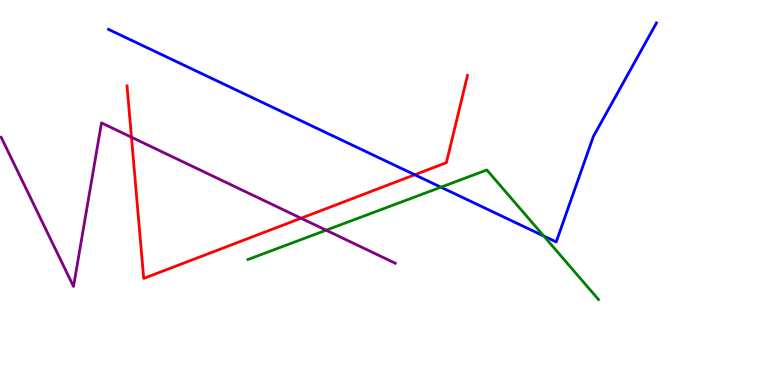[{'lines': ['blue', 'red'], 'intersections': [{'x': 5.35, 'y': 5.46}]}, {'lines': ['green', 'red'], 'intersections': []}, {'lines': ['purple', 'red'], 'intersections': [{'x': 1.7, 'y': 6.44}, {'x': 3.88, 'y': 4.33}]}, {'lines': ['blue', 'green'], 'intersections': [{'x': 5.69, 'y': 5.14}, {'x': 7.02, 'y': 3.87}]}, {'lines': ['blue', 'purple'], 'intersections': []}, {'lines': ['green', 'purple'], 'intersections': [{'x': 4.21, 'y': 4.02}]}]